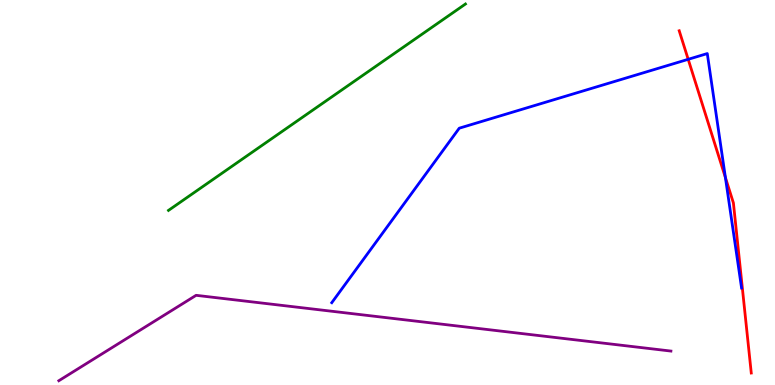[{'lines': ['blue', 'red'], 'intersections': [{'x': 8.88, 'y': 8.46}, {'x': 9.36, 'y': 5.39}]}, {'lines': ['green', 'red'], 'intersections': []}, {'lines': ['purple', 'red'], 'intersections': []}, {'lines': ['blue', 'green'], 'intersections': []}, {'lines': ['blue', 'purple'], 'intersections': []}, {'lines': ['green', 'purple'], 'intersections': []}]